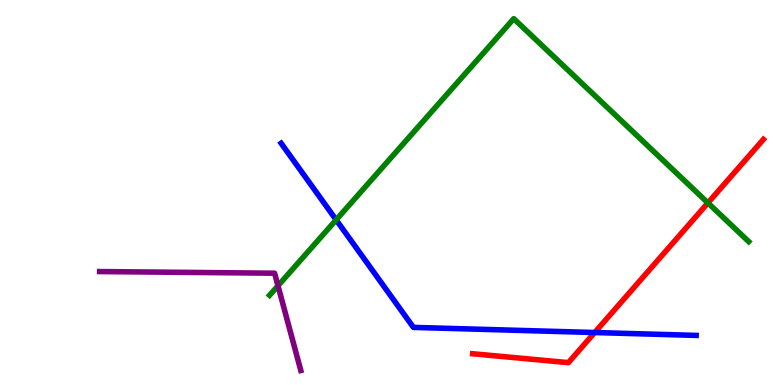[{'lines': ['blue', 'red'], 'intersections': [{'x': 7.67, 'y': 1.36}]}, {'lines': ['green', 'red'], 'intersections': [{'x': 9.13, 'y': 4.73}]}, {'lines': ['purple', 'red'], 'intersections': []}, {'lines': ['blue', 'green'], 'intersections': [{'x': 4.34, 'y': 4.29}]}, {'lines': ['blue', 'purple'], 'intersections': []}, {'lines': ['green', 'purple'], 'intersections': [{'x': 3.59, 'y': 2.58}]}]